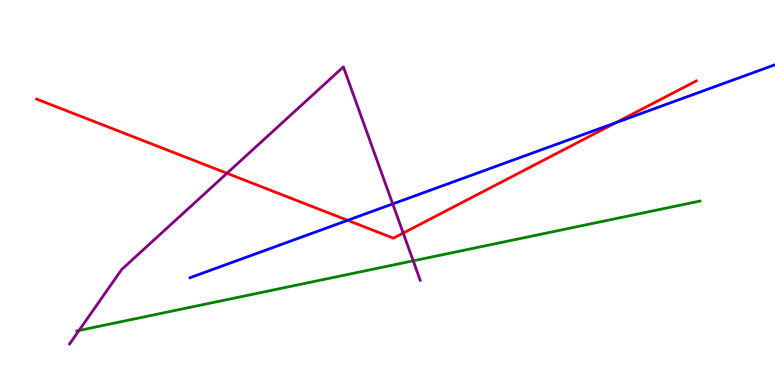[{'lines': ['blue', 'red'], 'intersections': [{'x': 4.49, 'y': 4.28}, {'x': 7.95, 'y': 6.81}]}, {'lines': ['green', 'red'], 'intersections': []}, {'lines': ['purple', 'red'], 'intersections': [{'x': 2.93, 'y': 5.5}, {'x': 5.2, 'y': 3.95}]}, {'lines': ['blue', 'green'], 'intersections': []}, {'lines': ['blue', 'purple'], 'intersections': [{'x': 5.07, 'y': 4.7}]}, {'lines': ['green', 'purple'], 'intersections': [{'x': 1.02, 'y': 1.42}, {'x': 5.33, 'y': 3.23}]}]